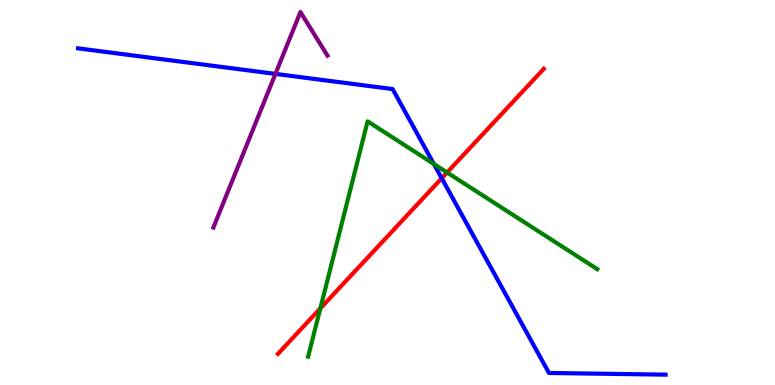[{'lines': ['blue', 'red'], 'intersections': [{'x': 5.7, 'y': 5.37}]}, {'lines': ['green', 'red'], 'intersections': [{'x': 4.13, 'y': 1.99}, {'x': 5.77, 'y': 5.52}]}, {'lines': ['purple', 'red'], 'intersections': []}, {'lines': ['blue', 'green'], 'intersections': [{'x': 5.6, 'y': 5.74}]}, {'lines': ['blue', 'purple'], 'intersections': [{'x': 3.55, 'y': 8.08}]}, {'lines': ['green', 'purple'], 'intersections': []}]